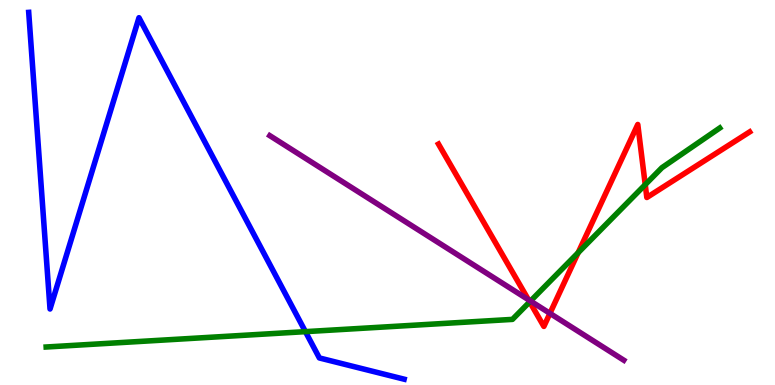[{'lines': ['blue', 'red'], 'intersections': []}, {'lines': ['green', 'red'], 'intersections': [{'x': 6.83, 'y': 2.16}, {'x': 7.46, 'y': 3.44}, {'x': 8.33, 'y': 5.2}]}, {'lines': ['purple', 'red'], 'intersections': [{'x': 6.82, 'y': 2.22}, {'x': 7.1, 'y': 1.86}]}, {'lines': ['blue', 'green'], 'intersections': [{'x': 3.94, 'y': 1.39}]}, {'lines': ['blue', 'purple'], 'intersections': []}, {'lines': ['green', 'purple'], 'intersections': [{'x': 6.85, 'y': 2.18}]}]